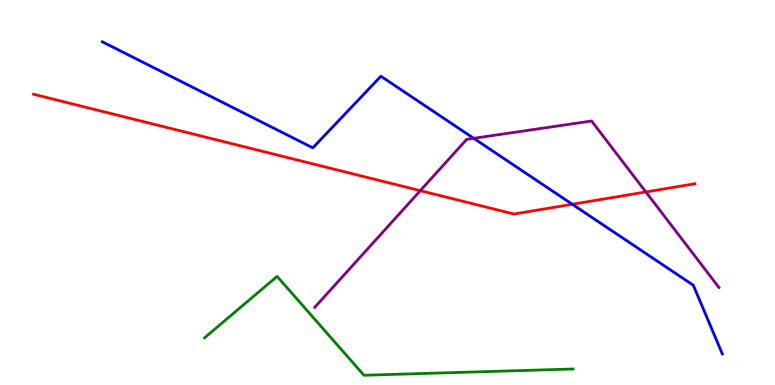[{'lines': ['blue', 'red'], 'intersections': [{'x': 7.38, 'y': 4.69}]}, {'lines': ['green', 'red'], 'intersections': []}, {'lines': ['purple', 'red'], 'intersections': [{'x': 5.42, 'y': 5.05}, {'x': 8.33, 'y': 5.01}]}, {'lines': ['blue', 'green'], 'intersections': []}, {'lines': ['blue', 'purple'], 'intersections': [{'x': 6.11, 'y': 6.41}]}, {'lines': ['green', 'purple'], 'intersections': []}]